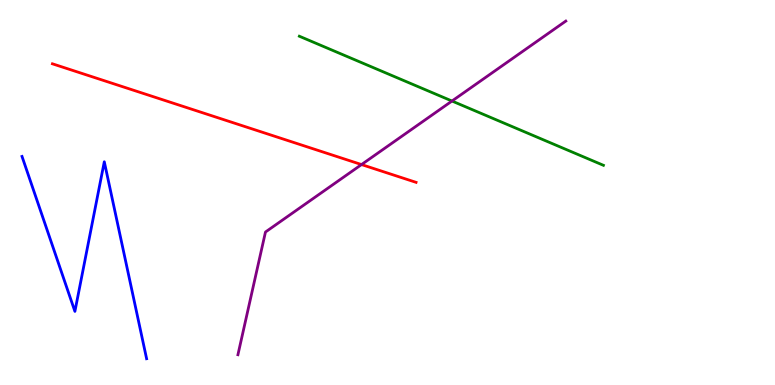[{'lines': ['blue', 'red'], 'intersections': []}, {'lines': ['green', 'red'], 'intersections': []}, {'lines': ['purple', 'red'], 'intersections': [{'x': 4.66, 'y': 5.73}]}, {'lines': ['blue', 'green'], 'intersections': []}, {'lines': ['blue', 'purple'], 'intersections': []}, {'lines': ['green', 'purple'], 'intersections': [{'x': 5.83, 'y': 7.38}]}]